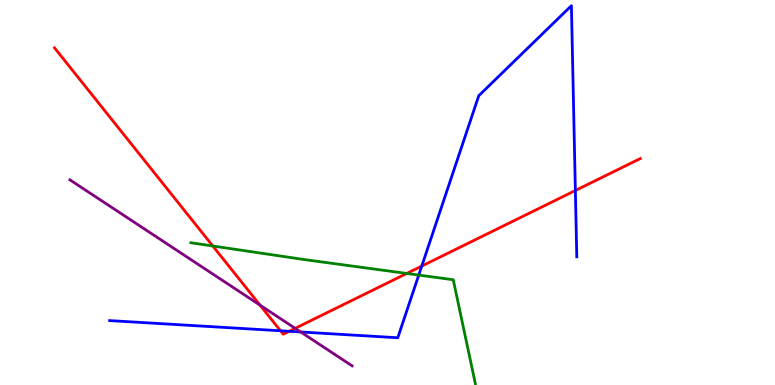[{'lines': ['blue', 'red'], 'intersections': [{'x': 3.62, 'y': 1.41}, {'x': 3.73, 'y': 1.4}, {'x': 5.44, 'y': 3.09}, {'x': 7.42, 'y': 5.05}]}, {'lines': ['green', 'red'], 'intersections': [{'x': 2.75, 'y': 3.61}, {'x': 5.25, 'y': 2.9}]}, {'lines': ['purple', 'red'], 'intersections': [{'x': 3.36, 'y': 2.07}, {'x': 3.81, 'y': 1.47}]}, {'lines': ['blue', 'green'], 'intersections': [{'x': 5.4, 'y': 2.86}]}, {'lines': ['blue', 'purple'], 'intersections': [{'x': 3.88, 'y': 1.38}]}, {'lines': ['green', 'purple'], 'intersections': []}]